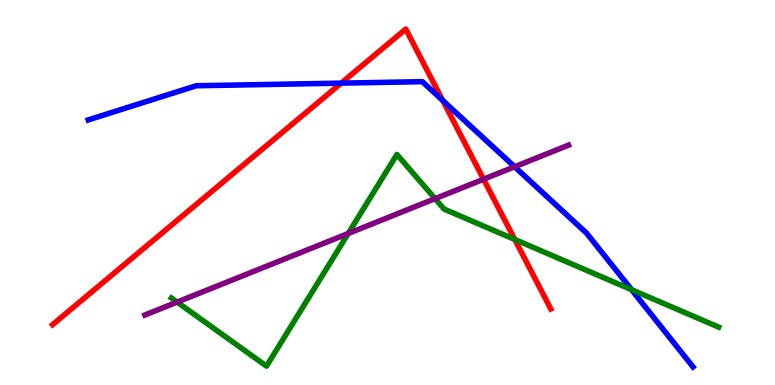[{'lines': ['blue', 'red'], 'intersections': [{'x': 4.4, 'y': 7.84}, {'x': 5.71, 'y': 7.39}]}, {'lines': ['green', 'red'], 'intersections': [{'x': 6.64, 'y': 3.78}]}, {'lines': ['purple', 'red'], 'intersections': [{'x': 6.24, 'y': 5.34}]}, {'lines': ['blue', 'green'], 'intersections': [{'x': 8.15, 'y': 2.48}]}, {'lines': ['blue', 'purple'], 'intersections': [{'x': 6.64, 'y': 5.67}]}, {'lines': ['green', 'purple'], 'intersections': [{'x': 2.29, 'y': 2.15}, {'x': 4.49, 'y': 3.94}, {'x': 5.61, 'y': 4.84}]}]